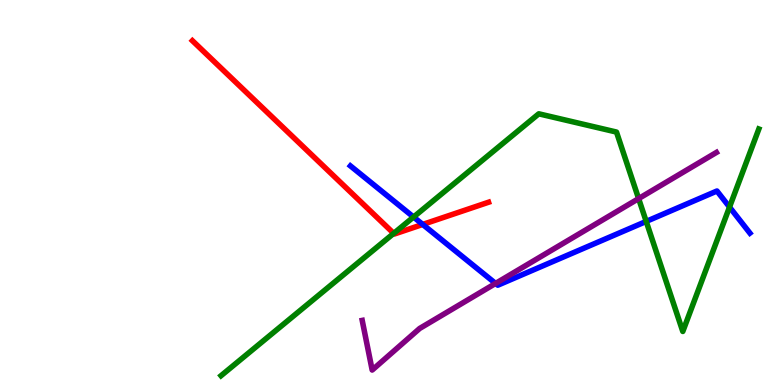[{'lines': ['blue', 'red'], 'intersections': [{'x': 5.45, 'y': 4.17}]}, {'lines': ['green', 'red'], 'intersections': [{'x': 5.08, 'y': 3.94}]}, {'lines': ['purple', 'red'], 'intersections': []}, {'lines': ['blue', 'green'], 'intersections': [{'x': 5.34, 'y': 4.36}, {'x': 8.34, 'y': 4.25}, {'x': 9.41, 'y': 4.62}]}, {'lines': ['blue', 'purple'], 'intersections': [{'x': 6.39, 'y': 2.64}]}, {'lines': ['green', 'purple'], 'intersections': [{'x': 8.24, 'y': 4.84}]}]